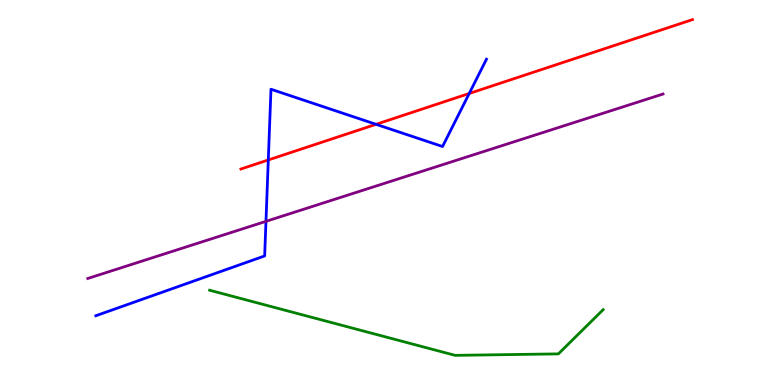[{'lines': ['blue', 'red'], 'intersections': [{'x': 3.46, 'y': 5.85}, {'x': 4.85, 'y': 6.77}, {'x': 6.05, 'y': 7.57}]}, {'lines': ['green', 'red'], 'intersections': []}, {'lines': ['purple', 'red'], 'intersections': []}, {'lines': ['blue', 'green'], 'intersections': []}, {'lines': ['blue', 'purple'], 'intersections': [{'x': 3.43, 'y': 4.25}]}, {'lines': ['green', 'purple'], 'intersections': []}]